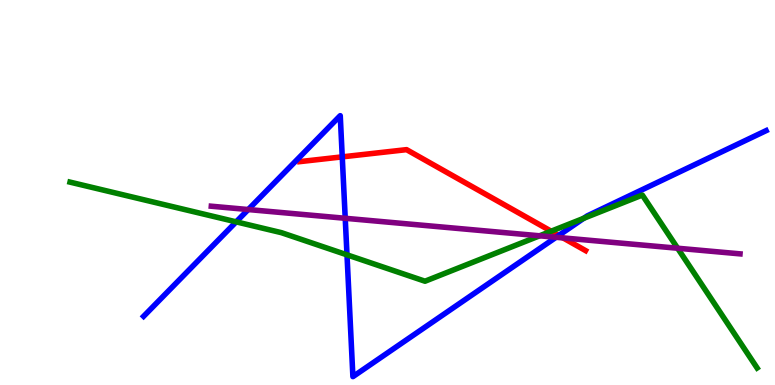[{'lines': ['blue', 'red'], 'intersections': [{'x': 4.42, 'y': 5.93}, {'x': 7.21, 'y': 3.88}]}, {'lines': ['green', 'red'], 'intersections': [{'x': 7.11, 'y': 3.99}]}, {'lines': ['purple', 'red'], 'intersections': [{'x': 7.27, 'y': 3.82}]}, {'lines': ['blue', 'green'], 'intersections': [{'x': 3.05, 'y': 4.24}, {'x': 4.48, 'y': 3.38}, {'x': 7.53, 'y': 4.33}]}, {'lines': ['blue', 'purple'], 'intersections': [{'x': 3.2, 'y': 4.56}, {'x': 4.45, 'y': 4.33}, {'x': 7.18, 'y': 3.84}]}, {'lines': ['green', 'purple'], 'intersections': [{'x': 6.96, 'y': 3.88}, {'x': 8.74, 'y': 3.55}]}]